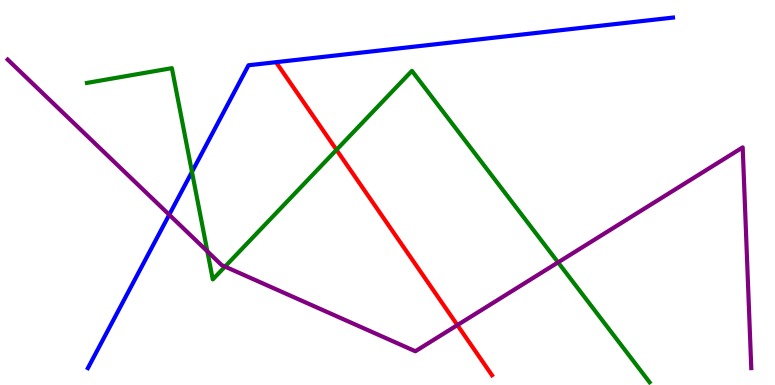[{'lines': ['blue', 'red'], 'intersections': []}, {'lines': ['green', 'red'], 'intersections': [{'x': 4.34, 'y': 6.11}]}, {'lines': ['purple', 'red'], 'intersections': [{'x': 5.9, 'y': 1.56}]}, {'lines': ['blue', 'green'], 'intersections': [{'x': 2.48, 'y': 5.54}]}, {'lines': ['blue', 'purple'], 'intersections': [{'x': 2.18, 'y': 4.42}]}, {'lines': ['green', 'purple'], 'intersections': [{'x': 2.68, 'y': 3.47}, {'x': 2.9, 'y': 3.08}, {'x': 7.2, 'y': 3.19}]}]